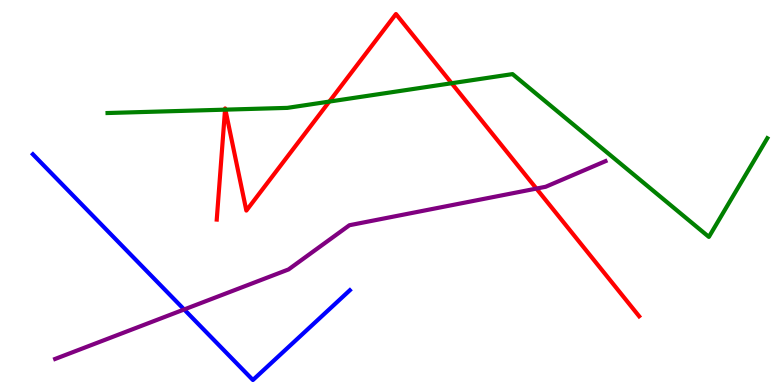[{'lines': ['blue', 'red'], 'intersections': []}, {'lines': ['green', 'red'], 'intersections': [{'x': 2.9, 'y': 7.15}, {'x': 2.91, 'y': 7.15}, {'x': 4.25, 'y': 7.36}, {'x': 5.83, 'y': 7.84}]}, {'lines': ['purple', 'red'], 'intersections': [{'x': 6.92, 'y': 5.1}]}, {'lines': ['blue', 'green'], 'intersections': []}, {'lines': ['blue', 'purple'], 'intersections': [{'x': 2.38, 'y': 1.96}]}, {'lines': ['green', 'purple'], 'intersections': []}]